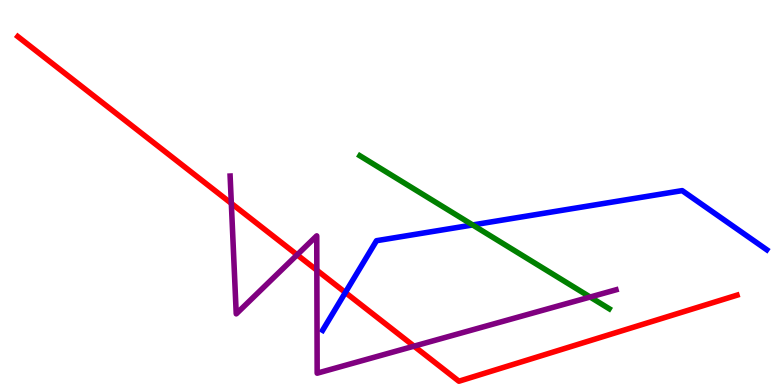[{'lines': ['blue', 'red'], 'intersections': [{'x': 4.46, 'y': 2.4}]}, {'lines': ['green', 'red'], 'intersections': []}, {'lines': ['purple', 'red'], 'intersections': [{'x': 2.98, 'y': 4.72}, {'x': 3.83, 'y': 3.38}, {'x': 4.09, 'y': 2.98}, {'x': 5.34, 'y': 1.01}]}, {'lines': ['blue', 'green'], 'intersections': [{'x': 6.1, 'y': 4.16}]}, {'lines': ['blue', 'purple'], 'intersections': []}, {'lines': ['green', 'purple'], 'intersections': [{'x': 7.61, 'y': 2.28}]}]